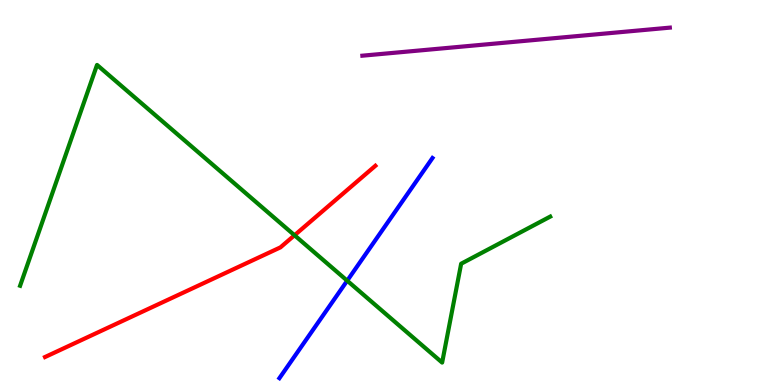[{'lines': ['blue', 'red'], 'intersections': []}, {'lines': ['green', 'red'], 'intersections': [{'x': 3.8, 'y': 3.89}]}, {'lines': ['purple', 'red'], 'intersections': []}, {'lines': ['blue', 'green'], 'intersections': [{'x': 4.48, 'y': 2.71}]}, {'lines': ['blue', 'purple'], 'intersections': []}, {'lines': ['green', 'purple'], 'intersections': []}]